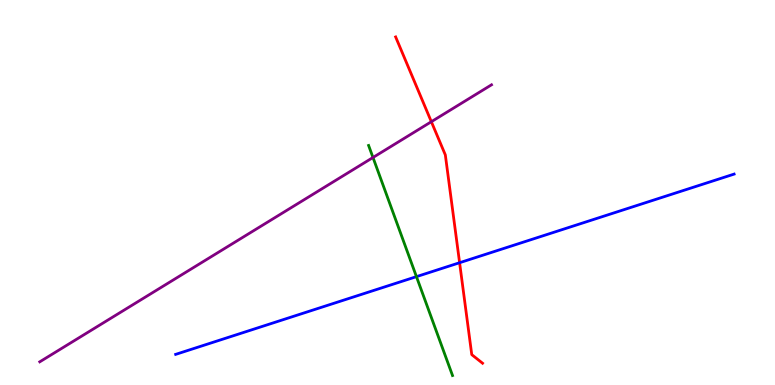[{'lines': ['blue', 'red'], 'intersections': [{'x': 5.93, 'y': 3.18}]}, {'lines': ['green', 'red'], 'intersections': []}, {'lines': ['purple', 'red'], 'intersections': [{'x': 5.57, 'y': 6.84}]}, {'lines': ['blue', 'green'], 'intersections': [{'x': 5.37, 'y': 2.81}]}, {'lines': ['blue', 'purple'], 'intersections': []}, {'lines': ['green', 'purple'], 'intersections': [{'x': 4.81, 'y': 5.91}]}]